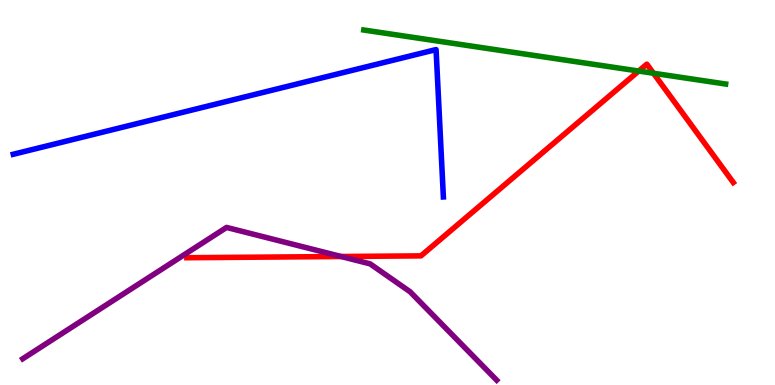[{'lines': ['blue', 'red'], 'intersections': []}, {'lines': ['green', 'red'], 'intersections': [{'x': 8.24, 'y': 8.15}, {'x': 8.43, 'y': 8.1}]}, {'lines': ['purple', 'red'], 'intersections': [{'x': 4.4, 'y': 3.34}]}, {'lines': ['blue', 'green'], 'intersections': []}, {'lines': ['blue', 'purple'], 'intersections': []}, {'lines': ['green', 'purple'], 'intersections': []}]